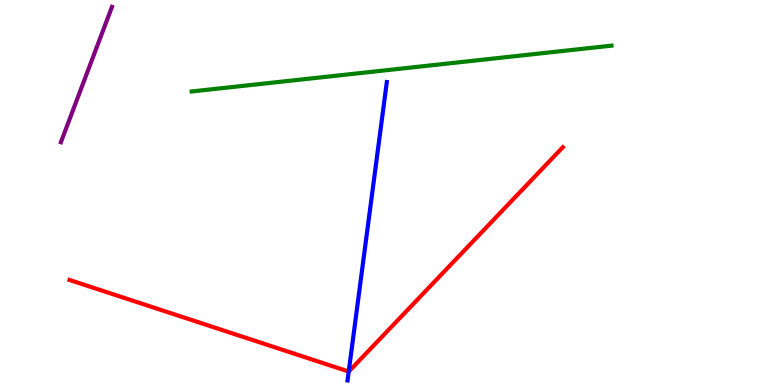[{'lines': ['blue', 'red'], 'intersections': [{'x': 4.5, 'y': 0.349}]}, {'lines': ['green', 'red'], 'intersections': []}, {'lines': ['purple', 'red'], 'intersections': []}, {'lines': ['blue', 'green'], 'intersections': []}, {'lines': ['blue', 'purple'], 'intersections': []}, {'lines': ['green', 'purple'], 'intersections': []}]